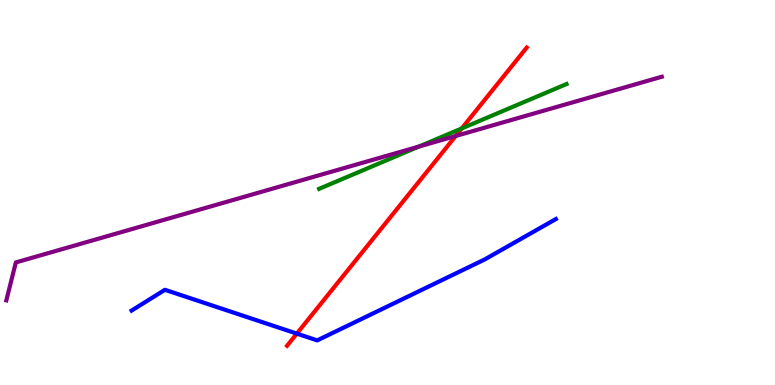[{'lines': ['blue', 'red'], 'intersections': [{'x': 3.83, 'y': 1.33}]}, {'lines': ['green', 'red'], 'intersections': [{'x': 5.96, 'y': 6.66}]}, {'lines': ['purple', 'red'], 'intersections': [{'x': 5.88, 'y': 6.47}]}, {'lines': ['blue', 'green'], 'intersections': []}, {'lines': ['blue', 'purple'], 'intersections': []}, {'lines': ['green', 'purple'], 'intersections': [{'x': 5.41, 'y': 6.19}]}]